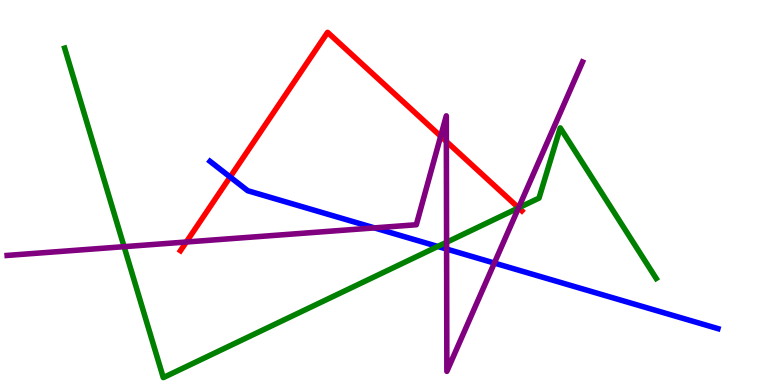[{'lines': ['blue', 'red'], 'intersections': [{'x': 2.97, 'y': 5.4}]}, {'lines': ['green', 'red'], 'intersections': [{'x': 6.69, 'y': 4.6}]}, {'lines': ['purple', 'red'], 'intersections': [{'x': 2.4, 'y': 3.71}, {'x': 5.69, 'y': 6.46}, {'x': 5.76, 'y': 6.33}, {'x': 6.69, 'y': 4.6}]}, {'lines': ['blue', 'green'], 'intersections': [{'x': 5.65, 'y': 3.6}]}, {'lines': ['blue', 'purple'], 'intersections': [{'x': 4.83, 'y': 4.08}, {'x': 5.76, 'y': 3.53}, {'x': 6.38, 'y': 3.17}]}, {'lines': ['green', 'purple'], 'intersections': [{'x': 1.6, 'y': 3.59}, {'x': 5.76, 'y': 3.71}, {'x': 6.69, 'y': 4.6}]}]